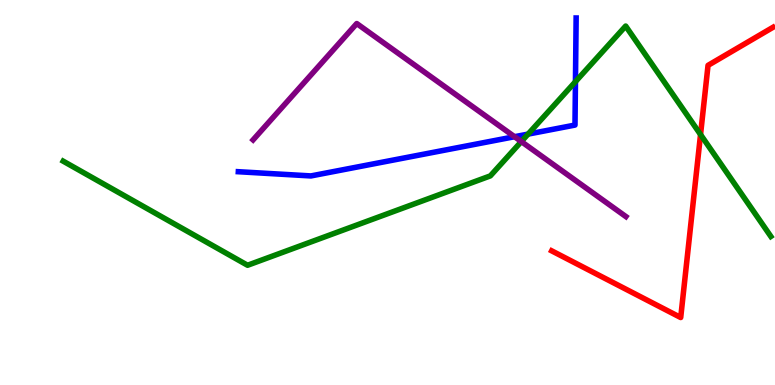[{'lines': ['blue', 'red'], 'intersections': []}, {'lines': ['green', 'red'], 'intersections': [{'x': 9.04, 'y': 6.51}]}, {'lines': ['purple', 'red'], 'intersections': []}, {'lines': ['blue', 'green'], 'intersections': [{'x': 6.81, 'y': 6.52}, {'x': 7.43, 'y': 7.88}]}, {'lines': ['blue', 'purple'], 'intersections': [{'x': 6.64, 'y': 6.45}]}, {'lines': ['green', 'purple'], 'intersections': [{'x': 6.73, 'y': 6.32}]}]